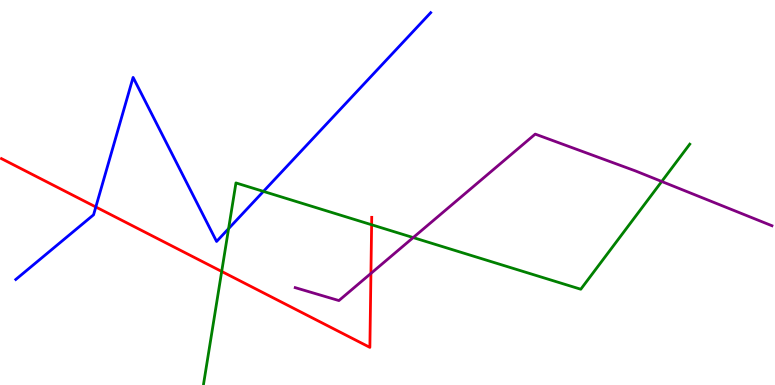[{'lines': ['blue', 'red'], 'intersections': [{'x': 1.24, 'y': 4.62}]}, {'lines': ['green', 'red'], 'intersections': [{'x': 2.86, 'y': 2.95}, {'x': 4.8, 'y': 4.16}]}, {'lines': ['purple', 'red'], 'intersections': [{'x': 4.79, 'y': 2.9}]}, {'lines': ['blue', 'green'], 'intersections': [{'x': 2.95, 'y': 4.06}, {'x': 3.4, 'y': 5.03}]}, {'lines': ['blue', 'purple'], 'intersections': []}, {'lines': ['green', 'purple'], 'intersections': [{'x': 5.33, 'y': 3.83}, {'x': 8.54, 'y': 5.29}]}]